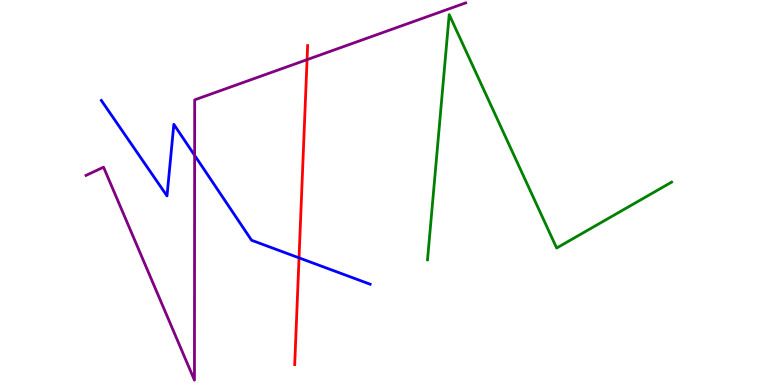[{'lines': ['blue', 'red'], 'intersections': [{'x': 3.86, 'y': 3.3}]}, {'lines': ['green', 'red'], 'intersections': []}, {'lines': ['purple', 'red'], 'intersections': [{'x': 3.96, 'y': 8.45}]}, {'lines': ['blue', 'green'], 'intersections': []}, {'lines': ['blue', 'purple'], 'intersections': [{'x': 2.51, 'y': 5.96}]}, {'lines': ['green', 'purple'], 'intersections': []}]